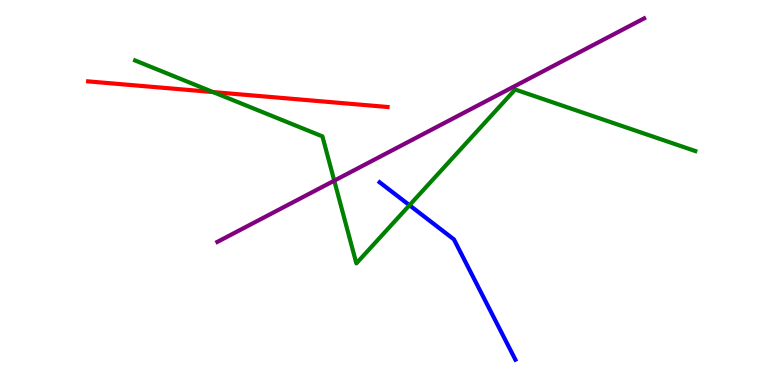[{'lines': ['blue', 'red'], 'intersections': []}, {'lines': ['green', 'red'], 'intersections': [{'x': 2.75, 'y': 7.61}]}, {'lines': ['purple', 'red'], 'intersections': []}, {'lines': ['blue', 'green'], 'intersections': [{'x': 5.28, 'y': 4.67}]}, {'lines': ['blue', 'purple'], 'intersections': []}, {'lines': ['green', 'purple'], 'intersections': [{'x': 4.31, 'y': 5.31}]}]